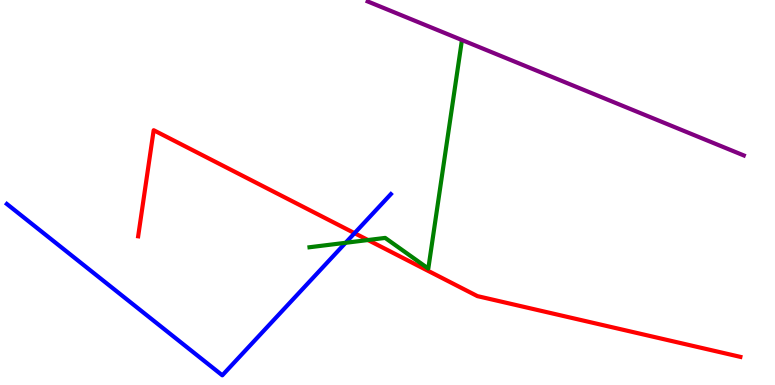[{'lines': ['blue', 'red'], 'intersections': [{'x': 4.57, 'y': 3.94}]}, {'lines': ['green', 'red'], 'intersections': [{'x': 4.75, 'y': 3.77}]}, {'lines': ['purple', 'red'], 'intersections': []}, {'lines': ['blue', 'green'], 'intersections': [{'x': 4.46, 'y': 3.69}]}, {'lines': ['blue', 'purple'], 'intersections': []}, {'lines': ['green', 'purple'], 'intersections': []}]